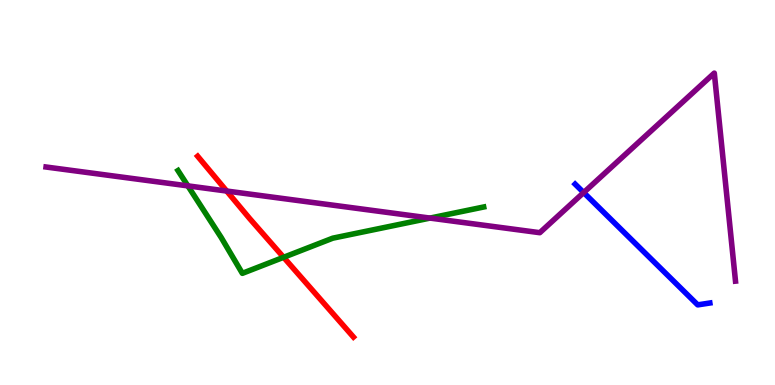[{'lines': ['blue', 'red'], 'intersections': []}, {'lines': ['green', 'red'], 'intersections': [{'x': 3.66, 'y': 3.32}]}, {'lines': ['purple', 'red'], 'intersections': [{'x': 2.93, 'y': 5.04}]}, {'lines': ['blue', 'green'], 'intersections': []}, {'lines': ['blue', 'purple'], 'intersections': [{'x': 7.53, 'y': 5.0}]}, {'lines': ['green', 'purple'], 'intersections': [{'x': 2.42, 'y': 5.17}, {'x': 5.55, 'y': 4.34}]}]